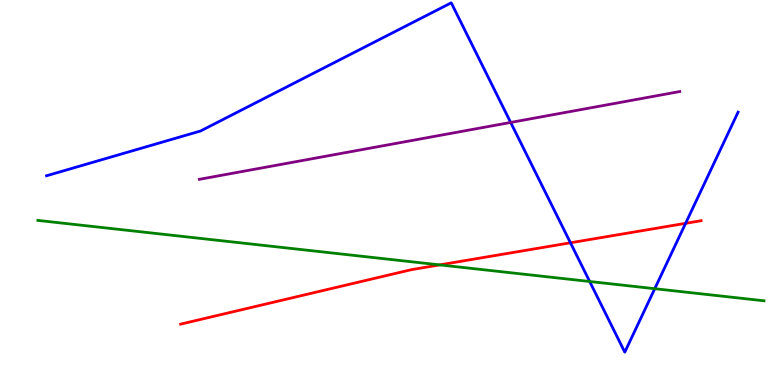[{'lines': ['blue', 'red'], 'intersections': [{'x': 7.36, 'y': 3.69}, {'x': 8.85, 'y': 4.2}]}, {'lines': ['green', 'red'], 'intersections': [{'x': 5.67, 'y': 3.12}]}, {'lines': ['purple', 'red'], 'intersections': []}, {'lines': ['blue', 'green'], 'intersections': [{'x': 7.61, 'y': 2.69}, {'x': 8.45, 'y': 2.5}]}, {'lines': ['blue', 'purple'], 'intersections': [{'x': 6.59, 'y': 6.82}]}, {'lines': ['green', 'purple'], 'intersections': []}]